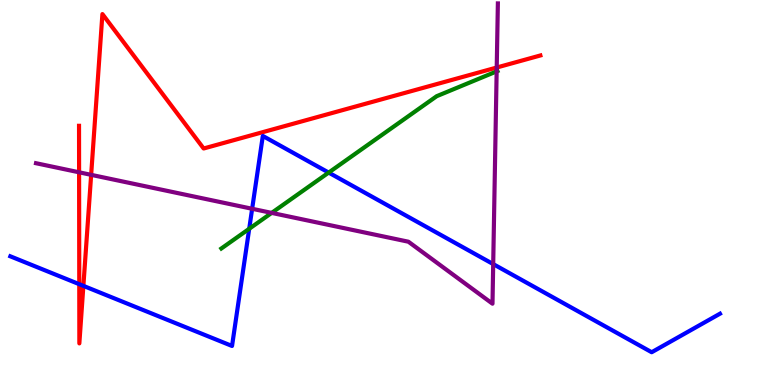[{'lines': ['blue', 'red'], 'intersections': [{'x': 1.02, 'y': 2.62}, {'x': 1.08, 'y': 2.58}]}, {'lines': ['green', 'red'], 'intersections': []}, {'lines': ['purple', 'red'], 'intersections': [{'x': 1.02, 'y': 5.52}, {'x': 1.18, 'y': 5.46}, {'x': 6.41, 'y': 8.25}]}, {'lines': ['blue', 'green'], 'intersections': [{'x': 3.22, 'y': 4.06}, {'x': 4.24, 'y': 5.52}]}, {'lines': ['blue', 'purple'], 'intersections': [{'x': 3.25, 'y': 4.58}, {'x': 6.36, 'y': 3.14}]}, {'lines': ['green', 'purple'], 'intersections': [{'x': 3.51, 'y': 4.47}, {'x': 6.41, 'y': 8.15}]}]